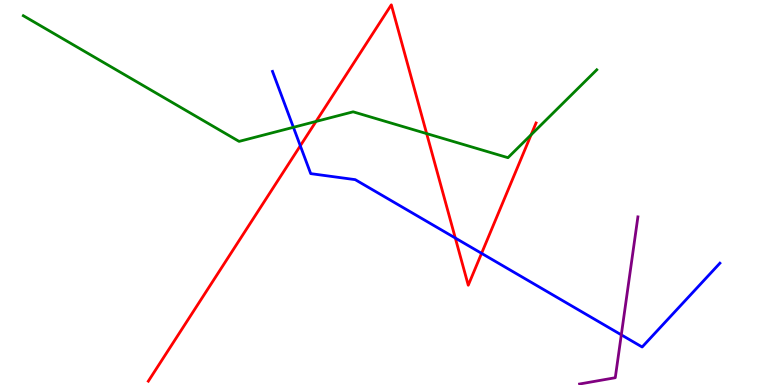[{'lines': ['blue', 'red'], 'intersections': [{'x': 3.87, 'y': 6.21}, {'x': 5.87, 'y': 3.82}, {'x': 6.21, 'y': 3.42}]}, {'lines': ['green', 'red'], 'intersections': [{'x': 4.08, 'y': 6.85}, {'x': 5.51, 'y': 6.53}, {'x': 6.85, 'y': 6.5}]}, {'lines': ['purple', 'red'], 'intersections': []}, {'lines': ['blue', 'green'], 'intersections': [{'x': 3.79, 'y': 6.69}]}, {'lines': ['blue', 'purple'], 'intersections': [{'x': 8.02, 'y': 1.3}]}, {'lines': ['green', 'purple'], 'intersections': []}]